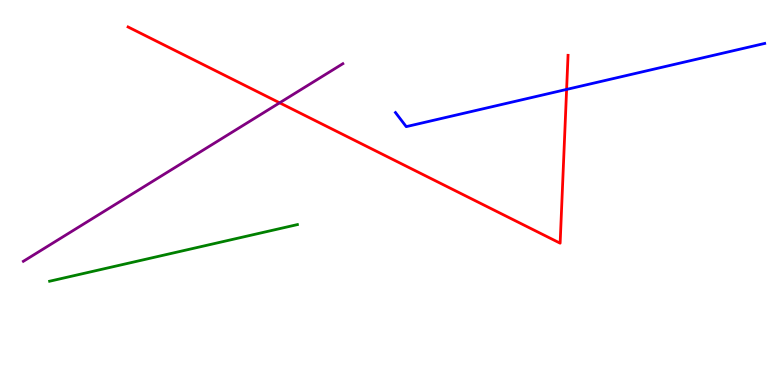[{'lines': ['blue', 'red'], 'intersections': [{'x': 7.31, 'y': 7.68}]}, {'lines': ['green', 'red'], 'intersections': []}, {'lines': ['purple', 'red'], 'intersections': [{'x': 3.61, 'y': 7.33}]}, {'lines': ['blue', 'green'], 'intersections': []}, {'lines': ['blue', 'purple'], 'intersections': []}, {'lines': ['green', 'purple'], 'intersections': []}]